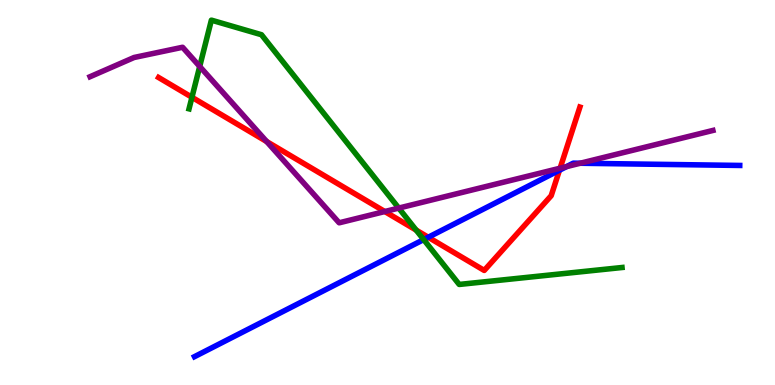[{'lines': ['blue', 'red'], 'intersections': [{'x': 5.53, 'y': 3.84}, {'x': 7.22, 'y': 5.58}]}, {'lines': ['green', 'red'], 'intersections': [{'x': 2.48, 'y': 7.47}, {'x': 5.37, 'y': 4.02}]}, {'lines': ['purple', 'red'], 'intersections': [{'x': 3.44, 'y': 6.32}, {'x': 4.97, 'y': 4.51}, {'x': 7.23, 'y': 5.63}]}, {'lines': ['blue', 'green'], 'intersections': [{'x': 5.47, 'y': 3.78}]}, {'lines': ['blue', 'purple'], 'intersections': [{'x': 7.31, 'y': 5.67}, {'x': 7.49, 'y': 5.76}]}, {'lines': ['green', 'purple'], 'intersections': [{'x': 2.58, 'y': 8.27}, {'x': 5.15, 'y': 4.6}]}]